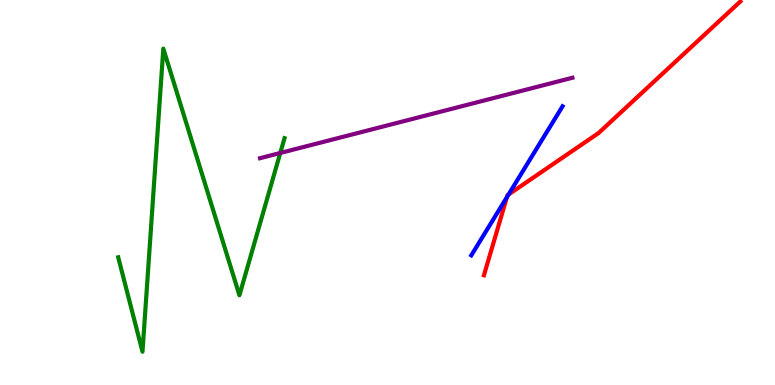[{'lines': ['blue', 'red'], 'intersections': [{'x': 6.54, 'y': 4.88}, {'x': 6.56, 'y': 4.95}]}, {'lines': ['green', 'red'], 'intersections': []}, {'lines': ['purple', 'red'], 'intersections': []}, {'lines': ['blue', 'green'], 'intersections': []}, {'lines': ['blue', 'purple'], 'intersections': []}, {'lines': ['green', 'purple'], 'intersections': [{'x': 3.62, 'y': 6.03}]}]